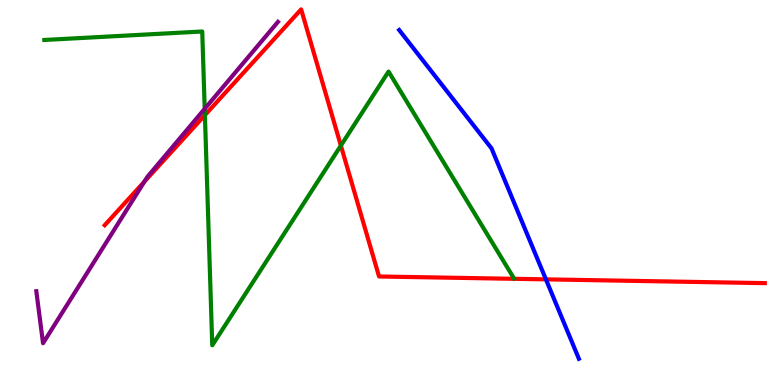[{'lines': ['blue', 'red'], 'intersections': [{'x': 7.04, 'y': 2.74}]}, {'lines': ['green', 'red'], 'intersections': [{'x': 2.64, 'y': 7.01}, {'x': 4.4, 'y': 6.22}]}, {'lines': ['purple', 'red'], 'intersections': [{'x': 1.86, 'y': 5.28}]}, {'lines': ['blue', 'green'], 'intersections': []}, {'lines': ['blue', 'purple'], 'intersections': []}, {'lines': ['green', 'purple'], 'intersections': [{'x': 2.64, 'y': 7.17}]}]